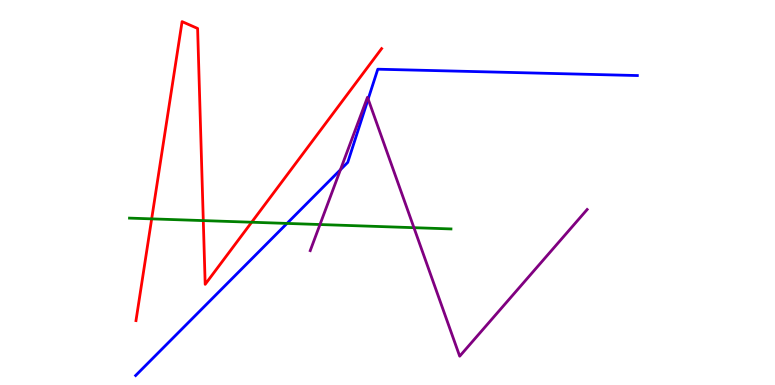[{'lines': ['blue', 'red'], 'intersections': []}, {'lines': ['green', 'red'], 'intersections': [{'x': 1.96, 'y': 4.32}, {'x': 2.62, 'y': 4.27}, {'x': 3.25, 'y': 4.23}]}, {'lines': ['purple', 'red'], 'intersections': []}, {'lines': ['blue', 'green'], 'intersections': [{'x': 3.7, 'y': 4.2}]}, {'lines': ['blue', 'purple'], 'intersections': [{'x': 4.39, 'y': 5.59}, {'x': 4.75, 'y': 7.43}]}, {'lines': ['green', 'purple'], 'intersections': [{'x': 4.13, 'y': 4.17}, {'x': 5.34, 'y': 4.09}]}]